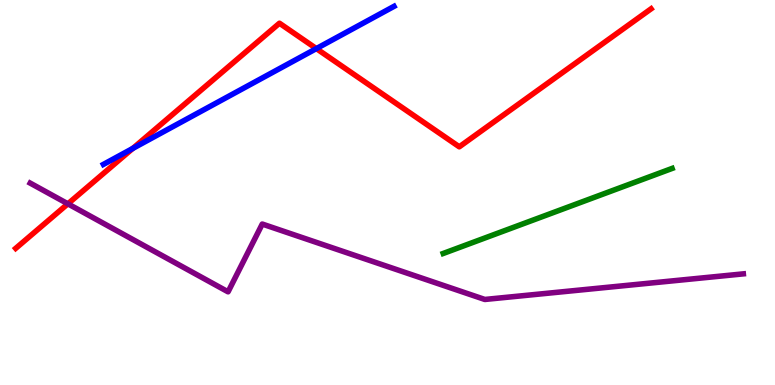[{'lines': ['blue', 'red'], 'intersections': [{'x': 1.71, 'y': 6.15}, {'x': 4.08, 'y': 8.74}]}, {'lines': ['green', 'red'], 'intersections': []}, {'lines': ['purple', 'red'], 'intersections': [{'x': 0.876, 'y': 4.71}]}, {'lines': ['blue', 'green'], 'intersections': []}, {'lines': ['blue', 'purple'], 'intersections': []}, {'lines': ['green', 'purple'], 'intersections': []}]